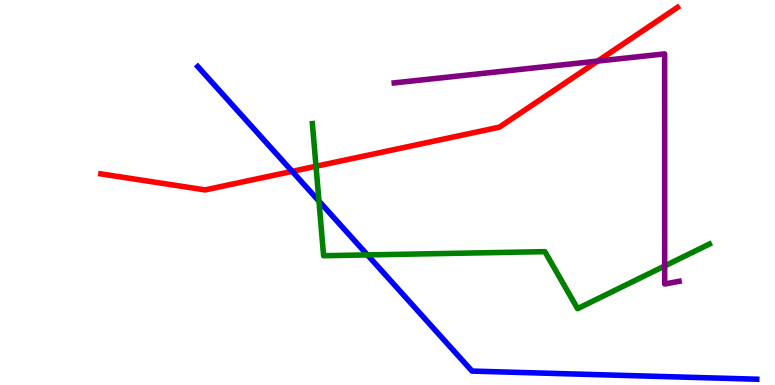[{'lines': ['blue', 'red'], 'intersections': [{'x': 3.77, 'y': 5.55}]}, {'lines': ['green', 'red'], 'intersections': [{'x': 4.08, 'y': 5.68}]}, {'lines': ['purple', 'red'], 'intersections': [{'x': 7.71, 'y': 8.41}]}, {'lines': ['blue', 'green'], 'intersections': [{'x': 4.12, 'y': 4.78}, {'x': 4.74, 'y': 3.38}]}, {'lines': ['blue', 'purple'], 'intersections': []}, {'lines': ['green', 'purple'], 'intersections': [{'x': 8.58, 'y': 3.09}]}]